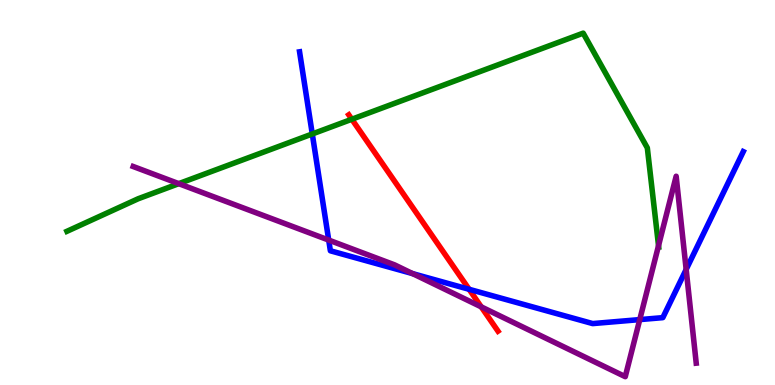[{'lines': ['blue', 'red'], 'intersections': [{'x': 6.05, 'y': 2.49}]}, {'lines': ['green', 'red'], 'intersections': [{'x': 4.54, 'y': 6.9}]}, {'lines': ['purple', 'red'], 'intersections': [{'x': 6.21, 'y': 2.03}]}, {'lines': ['blue', 'green'], 'intersections': [{'x': 4.03, 'y': 6.52}]}, {'lines': ['blue', 'purple'], 'intersections': [{'x': 4.24, 'y': 3.76}, {'x': 5.32, 'y': 2.89}, {'x': 8.25, 'y': 1.7}, {'x': 8.85, 'y': 3.0}]}, {'lines': ['green', 'purple'], 'intersections': [{'x': 2.31, 'y': 5.23}, {'x': 8.5, 'y': 3.62}]}]